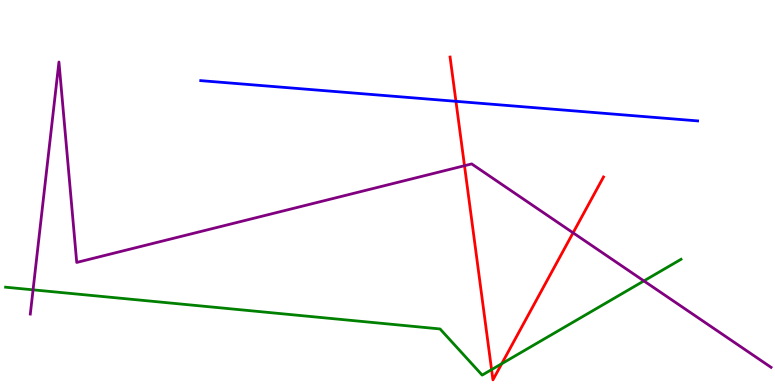[{'lines': ['blue', 'red'], 'intersections': [{'x': 5.88, 'y': 7.37}]}, {'lines': ['green', 'red'], 'intersections': [{'x': 6.34, 'y': 0.399}, {'x': 6.47, 'y': 0.553}]}, {'lines': ['purple', 'red'], 'intersections': [{'x': 5.99, 'y': 5.7}, {'x': 7.39, 'y': 3.95}]}, {'lines': ['blue', 'green'], 'intersections': []}, {'lines': ['blue', 'purple'], 'intersections': []}, {'lines': ['green', 'purple'], 'intersections': [{'x': 0.427, 'y': 2.47}, {'x': 8.31, 'y': 2.7}]}]